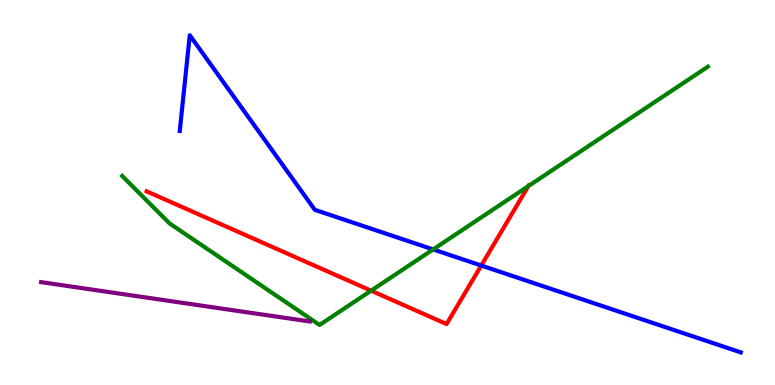[{'lines': ['blue', 'red'], 'intersections': [{'x': 6.21, 'y': 3.1}]}, {'lines': ['green', 'red'], 'intersections': [{'x': 4.79, 'y': 2.45}, {'x': 6.82, 'y': 5.17}]}, {'lines': ['purple', 'red'], 'intersections': []}, {'lines': ['blue', 'green'], 'intersections': [{'x': 5.59, 'y': 3.52}]}, {'lines': ['blue', 'purple'], 'intersections': []}, {'lines': ['green', 'purple'], 'intersections': []}]